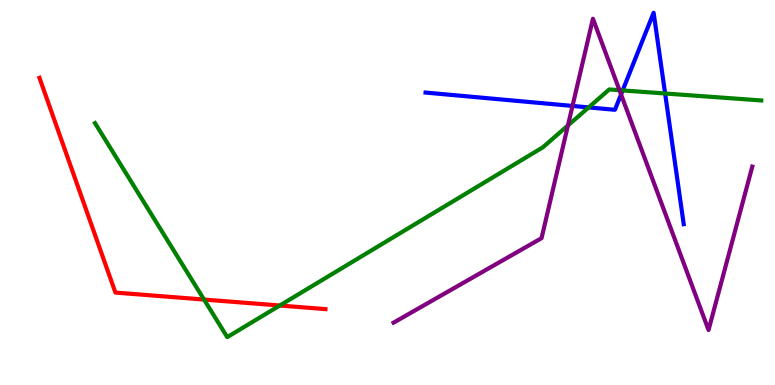[{'lines': ['blue', 'red'], 'intersections': []}, {'lines': ['green', 'red'], 'intersections': [{'x': 2.63, 'y': 2.22}, {'x': 3.61, 'y': 2.06}]}, {'lines': ['purple', 'red'], 'intersections': []}, {'lines': ['blue', 'green'], 'intersections': [{'x': 7.6, 'y': 7.21}, {'x': 8.03, 'y': 7.65}, {'x': 8.58, 'y': 7.57}]}, {'lines': ['blue', 'purple'], 'intersections': [{'x': 7.39, 'y': 7.25}, {'x': 8.01, 'y': 7.55}]}, {'lines': ['green', 'purple'], 'intersections': [{'x': 7.33, 'y': 6.74}, {'x': 7.99, 'y': 7.66}]}]